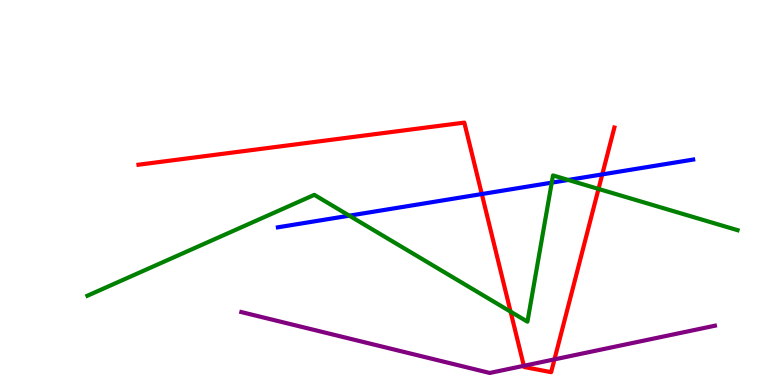[{'lines': ['blue', 'red'], 'intersections': [{'x': 6.22, 'y': 4.96}, {'x': 7.77, 'y': 5.47}]}, {'lines': ['green', 'red'], 'intersections': [{'x': 6.59, 'y': 1.91}, {'x': 7.72, 'y': 5.09}]}, {'lines': ['purple', 'red'], 'intersections': [{'x': 6.76, 'y': 0.499}, {'x': 7.15, 'y': 0.666}]}, {'lines': ['blue', 'green'], 'intersections': [{'x': 4.51, 'y': 4.4}, {'x': 7.12, 'y': 5.26}, {'x': 7.33, 'y': 5.33}]}, {'lines': ['blue', 'purple'], 'intersections': []}, {'lines': ['green', 'purple'], 'intersections': []}]